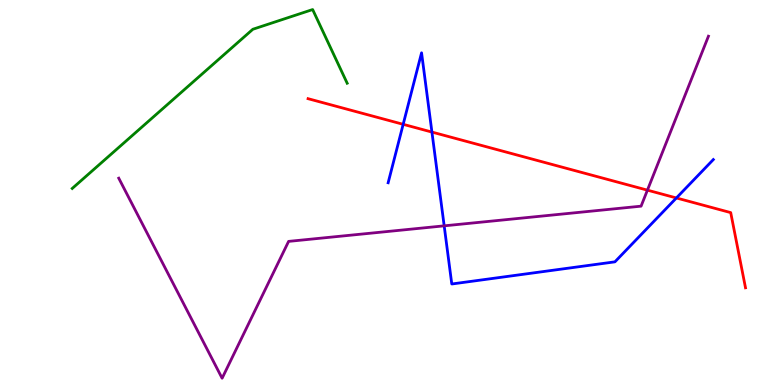[{'lines': ['blue', 'red'], 'intersections': [{'x': 5.2, 'y': 6.77}, {'x': 5.57, 'y': 6.57}, {'x': 8.73, 'y': 4.86}]}, {'lines': ['green', 'red'], 'intersections': []}, {'lines': ['purple', 'red'], 'intersections': [{'x': 8.35, 'y': 5.06}]}, {'lines': ['blue', 'green'], 'intersections': []}, {'lines': ['blue', 'purple'], 'intersections': [{'x': 5.73, 'y': 4.13}]}, {'lines': ['green', 'purple'], 'intersections': []}]